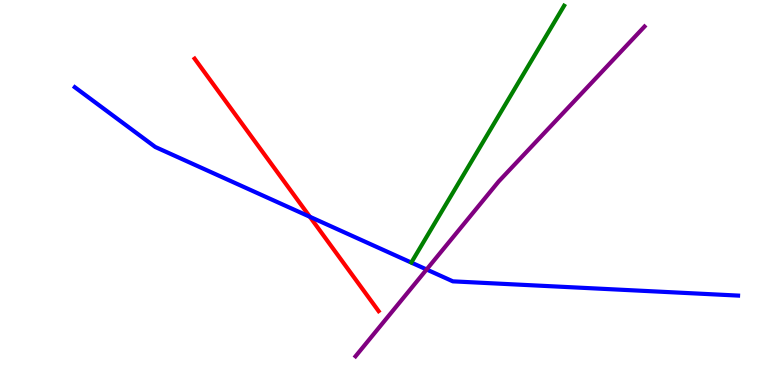[{'lines': ['blue', 'red'], 'intersections': [{'x': 4.0, 'y': 4.37}]}, {'lines': ['green', 'red'], 'intersections': []}, {'lines': ['purple', 'red'], 'intersections': []}, {'lines': ['blue', 'green'], 'intersections': []}, {'lines': ['blue', 'purple'], 'intersections': [{'x': 5.5, 'y': 3.0}]}, {'lines': ['green', 'purple'], 'intersections': []}]